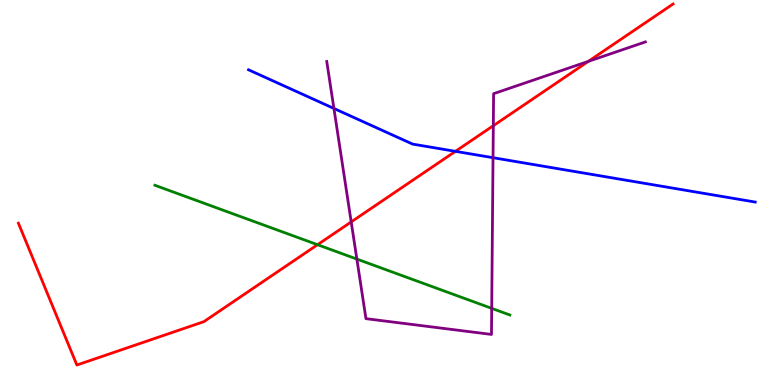[{'lines': ['blue', 'red'], 'intersections': [{'x': 5.88, 'y': 6.07}]}, {'lines': ['green', 'red'], 'intersections': [{'x': 4.1, 'y': 3.64}]}, {'lines': ['purple', 'red'], 'intersections': [{'x': 4.53, 'y': 4.24}, {'x': 6.37, 'y': 6.74}, {'x': 7.59, 'y': 8.41}]}, {'lines': ['blue', 'green'], 'intersections': []}, {'lines': ['blue', 'purple'], 'intersections': [{'x': 4.31, 'y': 7.18}, {'x': 6.36, 'y': 5.9}]}, {'lines': ['green', 'purple'], 'intersections': [{'x': 4.6, 'y': 3.27}, {'x': 6.34, 'y': 1.99}]}]